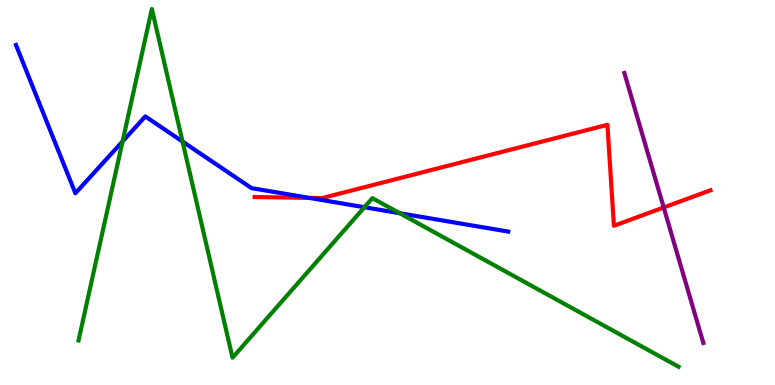[{'lines': ['blue', 'red'], 'intersections': [{'x': 3.99, 'y': 4.86}]}, {'lines': ['green', 'red'], 'intersections': []}, {'lines': ['purple', 'red'], 'intersections': [{'x': 8.56, 'y': 4.61}]}, {'lines': ['blue', 'green'], 'intersections': [{'x': 1.58, 'y': 6.33}, {'x': 2.36, 'y': 6.32}, {'x': 4.7, 'y': 4.62}, {'x': 5.16, 'y': 4.46}]}, {'lines': ['blue', 'purple'], 'intersections': []}, {'lines': ['green', 'purple'], 'intersections': []}]